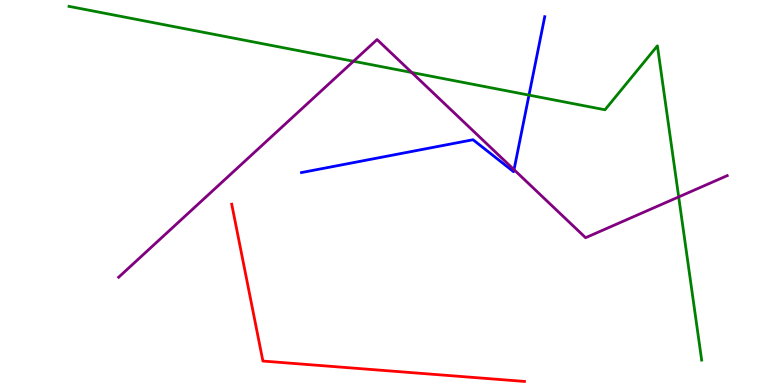[{'lines': ['blue', 'red'], 'intersections': []}, {'lines': ['green', 'red'], 'intersections': []}, {'lines': ['purple', 'red'], 'intersections': []}, {'lines': ['blue', 'green'], 'intersections': [{'x': 6.83, 'y': 7.53}]}, {'lines': ['blue', 'purple'], 'intersections': [{'x': 6.63, 'y': 5.59}]}, {'lines': ['green', 'purple'], 'intersections': [{'x': 4.56, 'y': 8.41}, {'x': 5.31, 'y': 8.12}, {'x': 8.76, 'y': 4.89}]}]